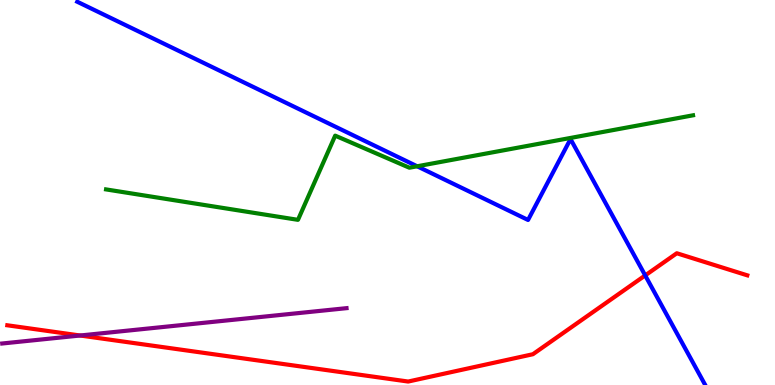[{'lines': ['blue', 'red'], 'intersections': [{'x': 8.33, 'y': 2.85}]}, {'lines': ['green', 'red'], 'intersections': []}, {'lines': ['purple', 'red'], 'intersections': [{'x': 1.03, 'y': 1.29}]}, {'lines': ['blue', 'green'], 'intersections': [{'x': 5.38, 'y': 5.68}]}, {'lines': ['blue', 'purple'], 'intersections': []}, {'lines': ['green', 'purple'], 'intersections': []}]